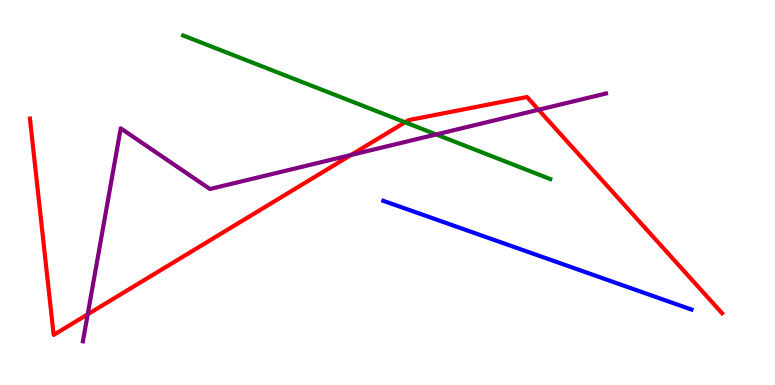[{'lines': ['blue', 'red'], 'intersections': []}, {'lines': ['green', 'red'], 'intersections': [{'x': 5.23, 'y': 6.82}]}, {'lines': ['purple', 'red'], 'intersections': [{'x': 1.13, 'y': 1.84}, {'x': 4.53, 'y': 5.97}, {'x': 6.95, 'y': 7.15}]}, {'lines': ['blue', 'green'], 'intersections': []}, {'lines': ['blue', 'purple'], 'intersections': []}, {'lines': ['green', 'purple'], 'intersections': [{'x': 5.63, 'y': 6.51}]}]